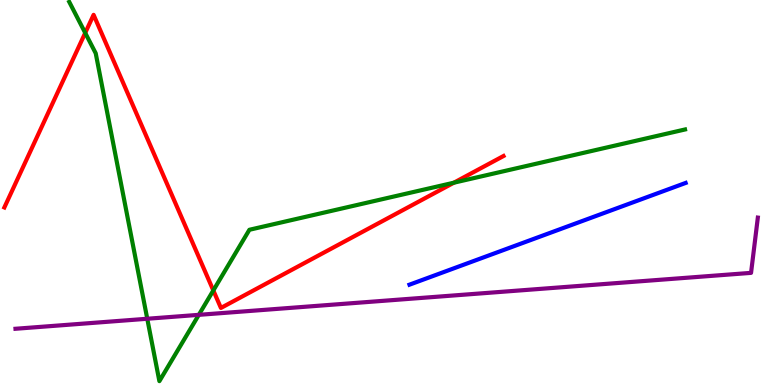[{'lines': ['blue', 'red'], 'intersections': []}, {'lines': ['green', 'red'], 'intersections': [{'x': 1.1, 'y': 9.15}, {'x': 2.75, 'y': 2.46}, {'x': 5.86, 'y': 5.25}]}, {'lines': ['purple', 'red'], 'intersections': []}, {'lines': ['blue', 'green'], 'intersections': []}, {'lines': ['blue', 'purple'], 'intersections': []}, {'lines': ['green', 'purple'], 'intersections': [{'x': 1.9, 'y': 1.72}, {'x': 2.57, 'y': 1.82}]}]